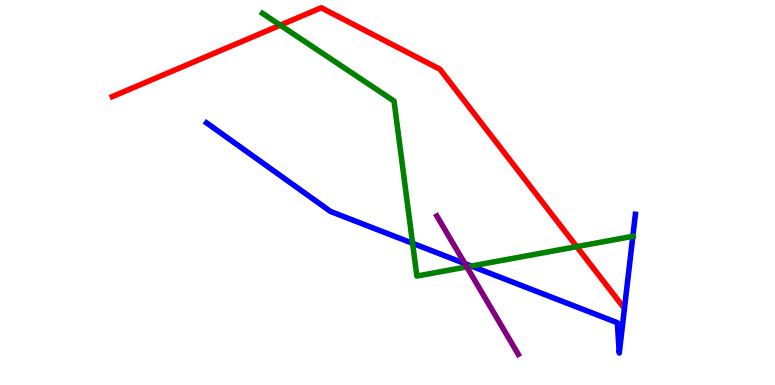[{'lines': ['blue', 'red'], 'intersections': []}, {'lines': ['green', 'red'], 'intersections': [{'x': 3.62, 'y': 9.35}, {'x': 7.44, 'y': 3.59}]}, {'lines': ['purple', 'red'], 'intersections': []}, {'lines': ['blue', 'green'], 'intersections': [{'x': 5.32, 'y': 3.68}, {'x': 6.08, 'y': 3.09}, {'x': 8.17, 'y': 3.86}]}, {'lines': ['blue', 'purple'], 'intersections': [{'x': 6.0, 'y': 3.15}]}, {'lines': ['green', 'purple'], 'intersections': [{'x': 6.02, 'y': 3.07}]}]